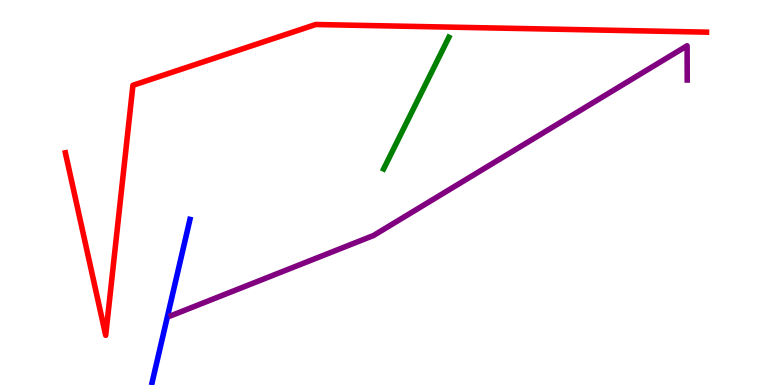[{'lines': ['blue', 'red'], 'intersections': []}, {'lines': ['green', 'red'], 'intersections': []}, {'lines': ['purple', 'red'], 'intersections': []}, {'lines': ['blue', 'green'], 'intersections': []}, {'lines': ['blue', 'purple'], 'intersections': []}, {'lines': ['green', 'purple'], 'intersections': []}]